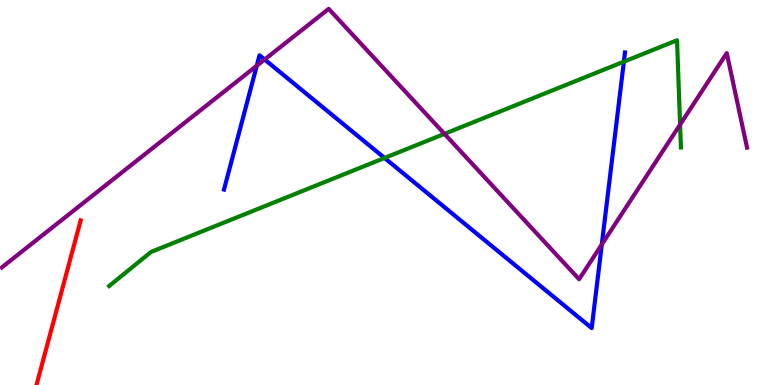[{'lines': ['blue', 'red'], 'intersections': []}, {'lines': ['green', 'red'], 'intersections': []}, {'lines': ['purple', 'red'], 'intersections': []}, {'lines': ['blue', 'green'], 'intersections': [{'x': 4.96, 'y': 5.9}, {'x': 8.05, 'y': 8.4}]}, {'lines': ['blue', 'purple'], 'intersections': [{'x': 3.31, 'y': 8.29}, {'x': 3.41, 'y': 8.45}, {'x': 7.77, 'y': 3.65}]}, {'lines': ['green', 'purple'], 'intersections': [{'x': 5.73, 'y': 6.52}, {'x': 8.78, 'y': 6.76}]}]